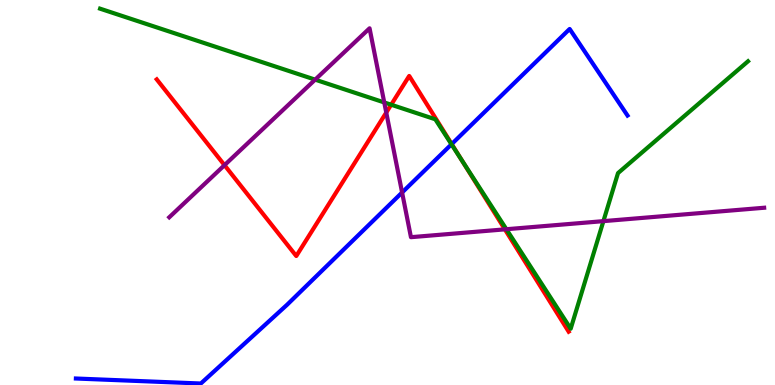[{'lines': ['blue', 'red'], 'intersections': [{'x': 5.83, 'y': 6.26}]}, {'lines': ['green', 'red'], 'intersections': [{'x': 5.05, 'y': 7.28}, {'x': 5.96, 'y': 5.85}]}, {'lines': ['purple', 'red'], 'intersections': [{'x': 2.9, 'y': 5.71}, {'x': 4.98, 'y': 7.08}, {'x': 6.51, 'y': 4.04}]}, {'lines': ['blue', 'green'], 'intersections': [{'x': 5.83, 'y': 6.25}]}, {'lines': ['blue', 'purple'], 'intersections': [{'x': 5.19, 'y': 5.0}]}, {'lines': ['green', 'purple'], 'intersections': [{'x': 4.07, 'y': 7.93}, {'x': 4.96, 'y': 7.34}, {'x': 6.53, 'y': 4.05}, {'x': 7.79, 'y': 4.26}]}]